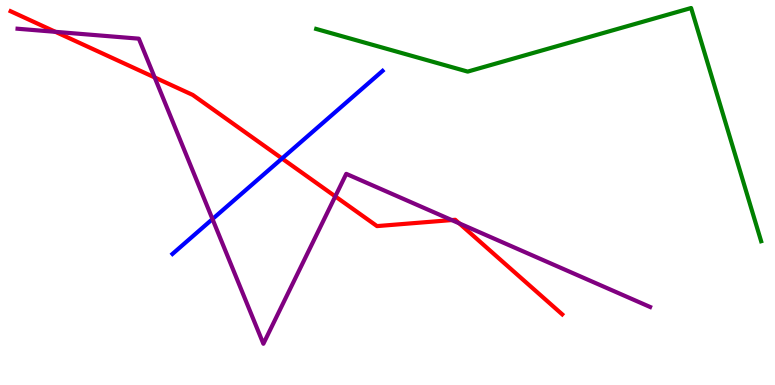[{'lines': ['blue', 'red'], 'intersections': [{'x': 3.64, 'y': 5.88}]}, {'lines': ['green', 'red'], 'intersections': []}, {'lines': ['purple', 'red'], 'intersections': [{'x': 0.715, 'y': 9.17}, {'x': 2.0, 'y': 7.99}, {'x': 4.33, 'y': 4.9}, {'x': 5.83, 'y': 4.28}, {'x': 5.93, 'y': 4.2}]}, {'lines': ['blue', 'green'], 'intersections': []}, {'lines': ['blue', 'purple'], 'intersections': [{'x': 2.74, 'y': 4.31}]}, {'lines': ['green', 'purple'], 'intersections': []}]